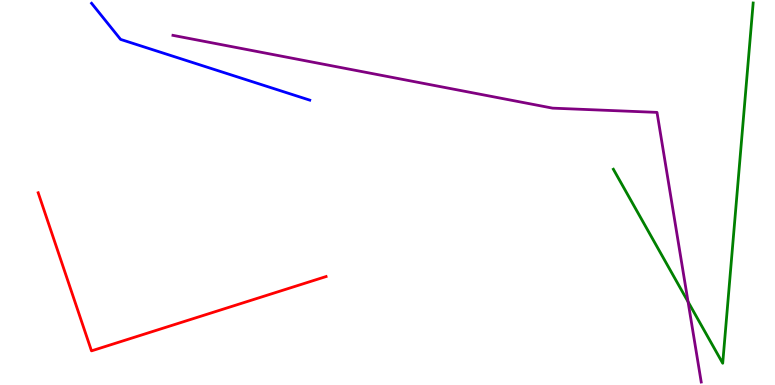[{'lines': ['blue', 'red'], 'intersections': []}, {'lines': ['green', 'red'], 'intersections': []}, {'lines': ['purple', 'red'], 'intersections': []}, {'lines': ['blue', 'green'], 'intersections': []}, {'lines': ['blue', 'purple'], 'intersections': []}, {'lines': ['green', 'purple'], 'intersections': [{'x': 8.88, 'y': 2.16}]}]